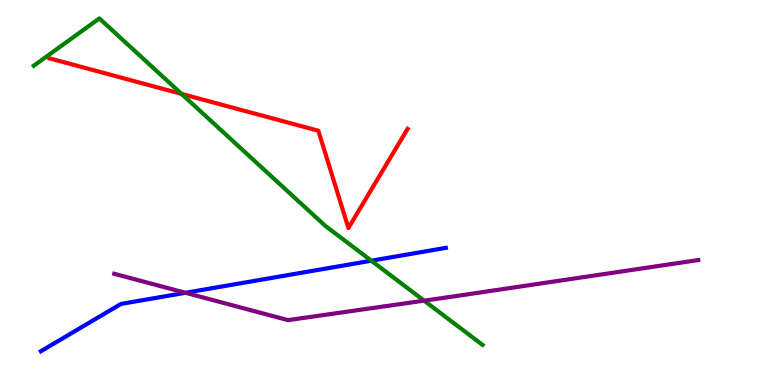[{'lines': ['blue', 'red'], 'intersections': []}, {'lines': ['green', 'red'], 'intersections': [{'x': 2.34, 'y': 7.56}]}, {'lines': ['purple', 'red'], 'intersections': []}, {'lines': ['blue', 'green'], 'intersections': [{'x': 4.79, 'y': 3.23}]}, {'lines': ['blue', 'purple'], 'intersections': [{'x': 2.39, 'y': 2.4}]}, {'lines': ['green', 'purple'], 'intersections': [{'x': 5.47, 'y': 2.19}]}]